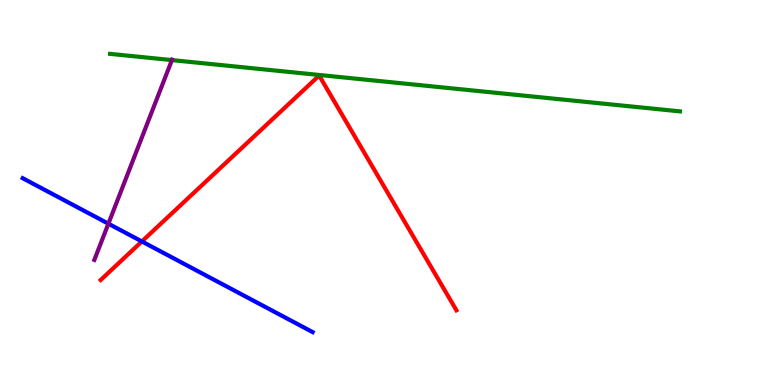[{'lines': ['blue', 'red'], 'intersections': [{'x': 1.83, 'y': 3.73}]}, {'lines': ['green', 'red'], 'intersections': []}, {'lines': ['purple', 'red'], 'intersections': []}, {'lines': ['blue', 'green'], 'intersections': []}, {'lines': ['blue', 'purple'], 'intersections': [{'x': 1.4, 'y': 4.19}]}, {'lines': ['green', 'purple'], 'intersections': [{'x': 2.22, 'y': 8.44}]}]